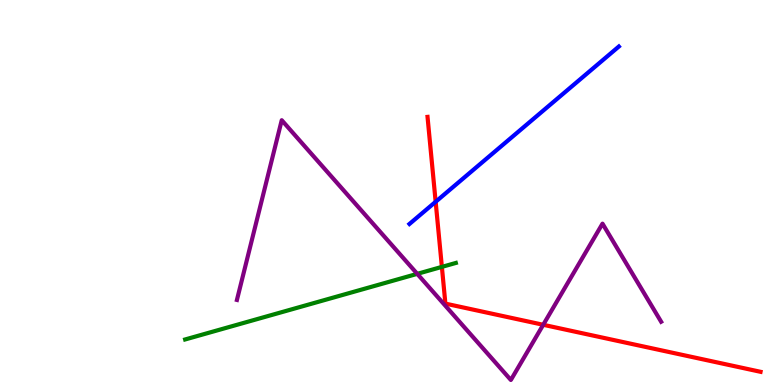[{'lines': ['blue', 'red'], 'intersections': [{'x': 5.62, 'y': 4.76}]}, {'lines': ['green', 'red'], 'intersections': [{'x': 5.7, 'y': 3.07}]}, {'lines': ['purple', 'red'], 'intersections': [{'x': 7.01, 'y': 1.56}]}, {'lines': ['blue', 'green'], 'intersections': []}, {'lines': ['blue', 'purple'], 'intersections': []}, {'lines': ['green', 'purple'], 'intersections': [{'x': 5.38, 'y': 2.89}]}]